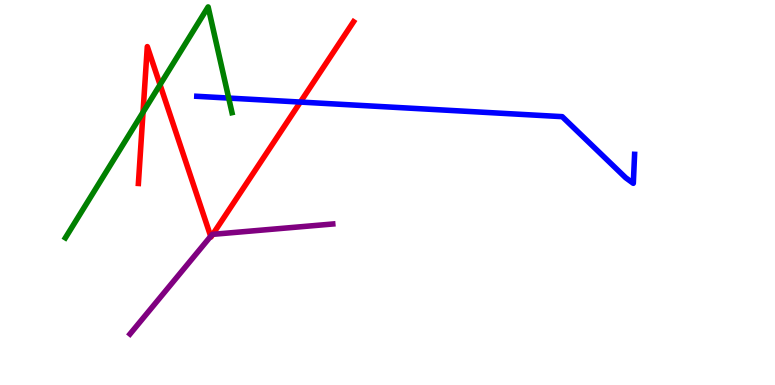[{'lines': ['blue', 'red'], 'intersections': [{'x': 3.88, 'y': 7.35}]}, {'lines': ['green', 'red'], 'intersections': [{'x': 1.85, 'y': 7.08}, {'x': 2.07, 'y': 7.8}]}, {'lines': ['purple', 'red'], 'intersections': [{'x': 2.72, 'y': 3.86}, {'x': 2.75, 'y': 3.91}]}, {'lines': ['blue', 'green'], 'intersections': [{'x': 2.95, 'y': 7.45}]}, {'lines': ['blue', 'purple'], 'intersections': []}, {'lines': ['green', 'purple'], 'intersections': []}]